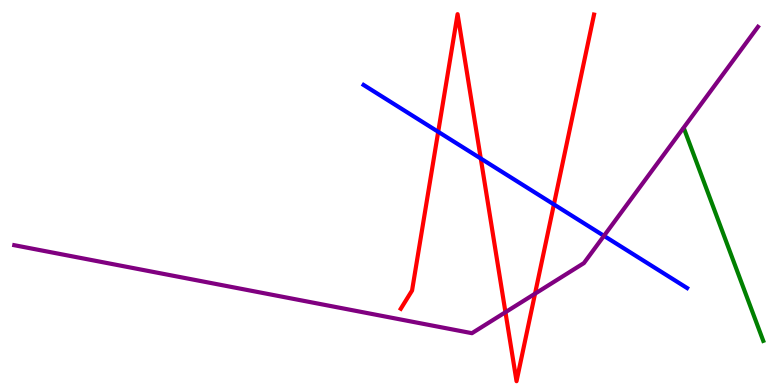[{'lines': ['blue', 'red'], 'intersections': [{'x': 5.65, 'y': 6.58}, {'x': 6.2, 'y': 5.88}, {'x': 7.15, 'y': 4.69}]}, {'lines': ['green', 'red'], 'intersections': []}, {'lines': ['purple', 'red'], 'intersections': [{'x': 6.52, 'y': 1.89}, {'x': 6.9, 'y': 2.37}]}, {'lines': ['blue', 'green'], 'intersections': []}, {'lines': ['blue', 'purple'], 'intersections': [{'x': 7.79, 'y': 3.87}]}, {'lines': ['green', 'purple'], 'intersections': []}]